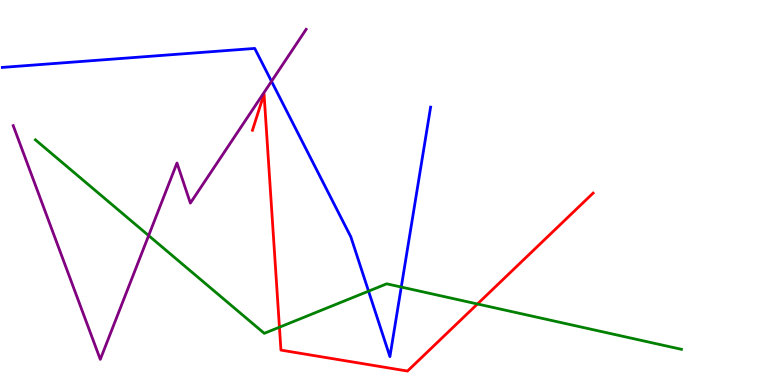[{'lines': ['blue', 'red'], 'intersections': []}, {'lines': ['green', 'red'], 'intersections': [{'x': 3.61, 'y': 1.5}, {'x': 6.16, 'y': 2.1}]}, {'lines': ['purple', 'red'], 'intersections': []}, {'lines': ['blue', 'green'], 'intersections': [{'x': 4.76, 'y': 2.44}, {'x': 5.18, 'y': 2.54}]}, {'lines': ['blue', 'purple'], 'intersections': [{'x': 3.5, 'y': 7.89}]}, {'lines': ['green', 'purple'], 'intersections': [{'x': 1.92, 'y': 3.88}]}]